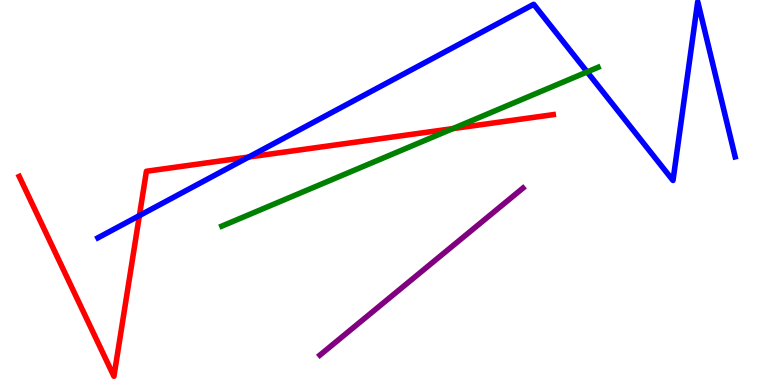[{'lines': ['blue', 'red'], 'intersections': [{'x': 1.8, 'y': 4.4}, {'x': 3.21, 'y': 5.92}]}, {'lines': ['green', 'red'], 'intersections': [{'x': 5.84, 'y': 6.66}]}, {'lines': ['purple', 'red'], 'intersections': []}, {'lines': ['blue', 'green'], 'intersections': [{'x': 7.58, 'y': 8.13}]}, {'lines': ['blue', 'purple'], 'intersections': []}, {'lines': ['green', 'purple'], 'intersections': []}]